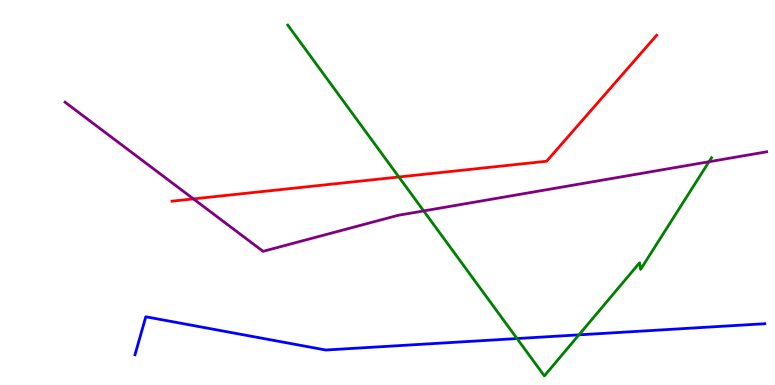[{'lines': ['blue', 'red'], 'intersections': []}, {'lines': ['green', 'red'], 'intersections': [{'x': 5.15, 'y': 5.4}]}, {'lines': ['purple', 'red'], 'intersections': [{'x': 2.5, 'y': 4.83}]}, {'lines': ['blue', 'green'], 'intersections': [{'x': 6.67, 'y': 1.21}, {'x': 7.47, 'y': 1.3}]}, {'lines': ['blue', 'purple'], 'intersections': []}, {'lines': ['green', 'purple'], 'intersections': [{'x': 5.47, 'y': 4.52}, {'x': 9.15, 'y': 5.8}]}]